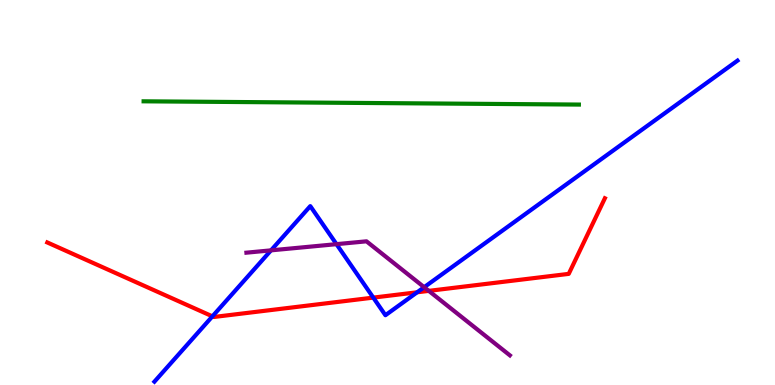[{'lines': ['blue', 'red'], 'intersections': [{'x': 2.74, 'y': 1.78}, {'x': 4.82, 'y': 2.27}, {'x': 5.38, 'y': 2.41}]}, {'lines': ['green', 'red'], 'intersections': []}, {'lines': ['purple', 'red'], 'intersections': [{'x': 5.53, 'y': 2.44}]}, {'lines': ['blue', 'green'], 'intersections': []}, {'lines': ['blue', 'purple'], 'intersections': [{'x': 3.5, 'y': 3.5}, {'x': 4.34, 'y': 3.66}, {'x': 5.47, 'y': 2.54}]}, {'lines': ['green', 'purple'], 'intersections': []}]